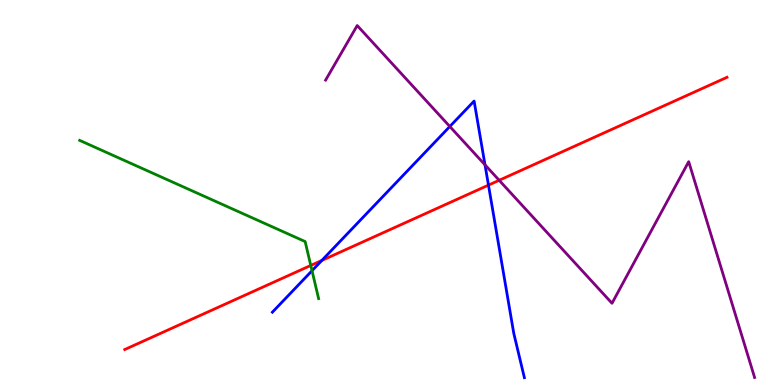[{'lines': ['blue', 'red'], 'intersections': [{'x': 4.15, 'y': 3.24}, {'x': 6.3, 'y': 5.19}]}, {'lines': ['green', 'red'], 'intersections': [{'x': 4.01, 'y': 3.11}]}, {'lines': ['purple', 'red'], 'intersections': [{'x': 6.44, 'y': 5.32}]}, {'lines': ['blue', 'green'], 'intersections': [{'x': 4.03, 'y': 2.97}]}, {'lines': ['blue', 'purple'], 'intersections': [{'x': 5.8, 'y': 6.71}, {'x': 6.26, 'y': 5.72}]}, {'lines': ['green', 'purple'], 'intersections': []}]